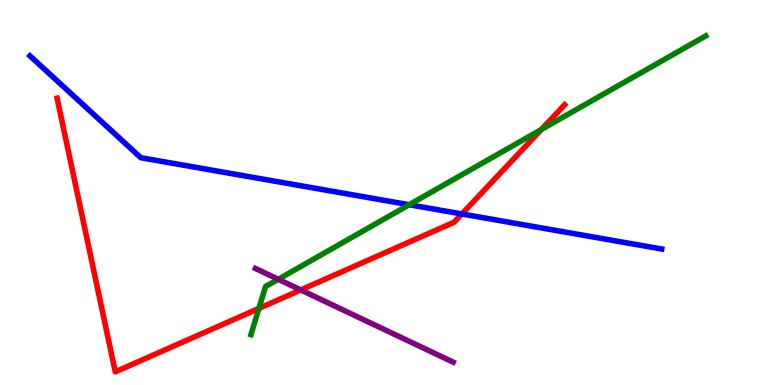[{'lines': ['blue', 'red'], 'intersections': [{'x': 5.96, 'y': 4.44}]}, {'lines': ['green', 'red'], 'intersections': [{'x': 3.34, 'y': 1.99}, {'x': 6.99, 'y': 6.64}]}, {'lines': ['purple', 'red'], 'intersections': [{'x': 3.88, 'y': 2.47}]}, {'lines': ['blue', 'green'], 'intersections': [{'x': 5.28, 'y': 4.68}]}, {'lines': ['blue', 'purple'], 'intersections': []}, {'lines': ['green', 'purple'], 'intersections': [{'x': 3.59, 'y': 2.75}]}]